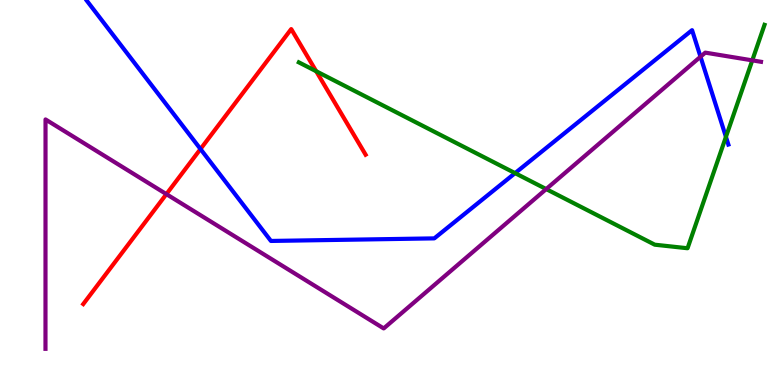[{'lines': ['blue', 'red'], 'intersections': [{'x': 2.59, 'y': 6.13}]}, {'lines': ['green', 'red'], 'intersections': [{'x': 4.08, 'y': 8.15}]}, {'lines': ['purple', 'red'], 'intersections': [{'x': 2.15, 'y': 4.96}]}, {'lines': ['blue', 'green'], 'intersections': [{'x': 6.65, 'y': 5.5}, {'x': 9.37, 'y': 6.45}]}, {'lines': ['blue', 'purple'], 'intersections': [{'x': 9.04, 'y': 8.53}]}, {'lines': ['green', 'purple'], 'intersections': [{'x': 7.05, 'y': 5.09}, {'x': 9.71, 'y': 8.43}]}]